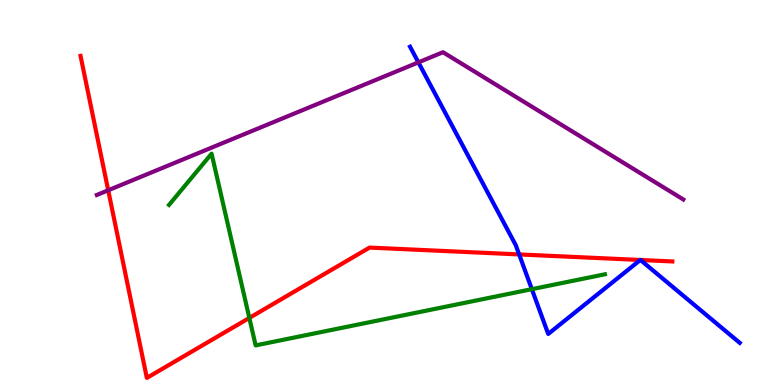[{'lines': ['blue', 'red'], 'intersections': [{'x': 6.7, 'y': 3.39}, {'x': 8.26, 'y': 3.25}, {'x': 8.26, 'y': 3.25}]}, {'lines': ['green', 'red'], 'intersections': [{'x': 3.22, 'y': 1.74}]}, {'lines': ['purple', 'red'], 'intersections': [{'x': 1.4, 'y': 5.06}]}, {'lines': ['blue', 'green'], 'intersections': [{'x': 6.86, 'y': 2.49}]}, {'lines': ['blue', 'purple'], 'intersections': [{'x': 5.4, 'y': 8.38}]}, {'lines': ['green', 'purple'], 'intersections': []}]